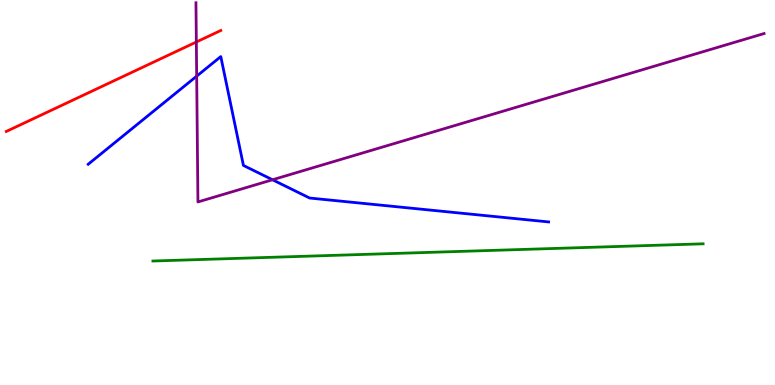[{'lines': ['blue', 'red'], 'intersections': []}, {'lines': ['green', 'red'], 'intersections': []}, {'lines': ['purple', 'red'], 'intersections': [{'x': 2.53, 'y': 8.91}]}, {'lines': ['blue', 'green'], 'intersections': []}, {'lines': ['blue', 'purple'], 'intersections': [{'x': 2.54, 'y': 8.02}, {'x': 3.52, 'y': 5.33}]}, {'lines': ['green', 'purple'], 'intersections': []}]